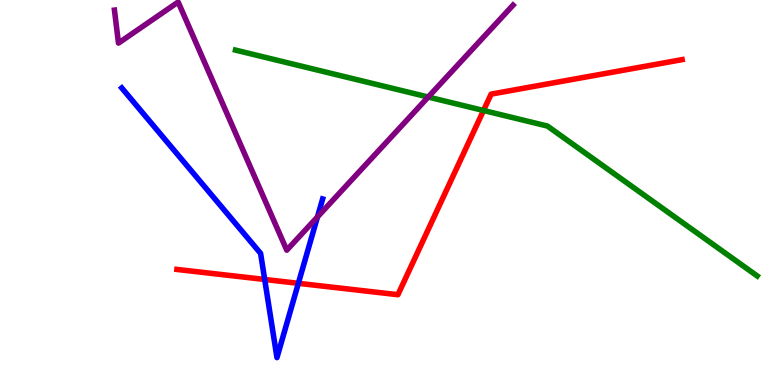[{'lines': ['blue', 'red'], 'intersections': [{'x': 3.42, 'y': 2.74}, {'x': 3.85, 'y': 2.64}]}, {'lines': ['green', 'red'], 'intersections': [{'x': 6.24, 'y': 7.13}]}, {'lines': ['purple', 'red'], 'intersections': []}, {'lines': ['blue', 'green'], 'intersections': []}, {'lines': ['blue', 'purple'], 'intersections': [{'x': 4.1, 'y': 4.37}]}, {'lines': ['green', 'purple'], 'intersections': [{'x': 5.53, 'y': 7.48}]}]